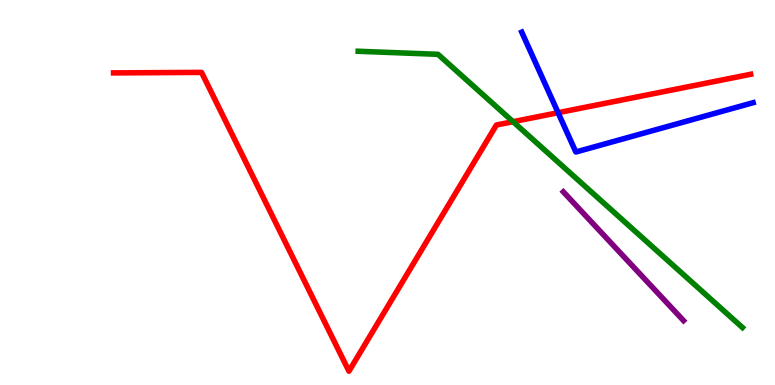[{'lines': ['blue', 'red'], 'intersections': [{'x': 7.2, 'y': 7.07}]}, {'lines': ['green', 'red'], 'intersections': [{'x': 6.62, 'y': 6.84}]}, {'lines': ['purple', 'red'], 'intersections': []}, {'lines': ['blue', 'green'], 'intersections': []}, {'lines': ['blue', 'purple'], 'intersections': []}, {'lines': ['green', 'purple'], 'intersections': []}]